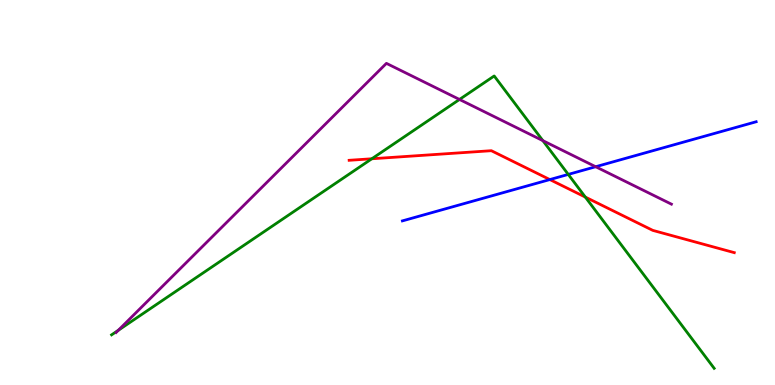[{'lines': ['blue', 'red'], 'intersections': [{'x': 7.09, 'y': 5.34}]}, {'lines': ['green', 'red'], 'intersections': [{'x': 4.8, 'y': 5.88}, {'x': 7.55, 'y': 4.88}]}, {'lines': ['purple', 'red'], 'intersections': []}, {'lines': ['blue', 'green'], 'intersections': [{'x': 7.33, 'y': 5.47}]}, {'lines': ['blue', 'purple'], 'intersections': [{'x': 7.69, 'y': 5.67}]}, {'lines': ['green', 'purple'], 'intersections': [{'x': 1.53, 'y': 1.42}, {'x': 5.93, 'y': 7.42}, {'x': 7.0, 'y': 6.35}]}]